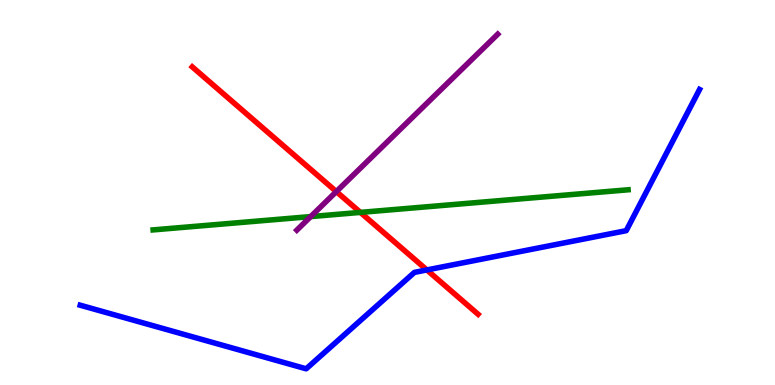[{'lines': ['blue', 'red'], 'intersections': [{'x': 5.51, 'y': 2.99}]}, {'lines': ['green', 'red'], 'intersections': [{'x': 4.65, 'y': 4.48}]}, {'lines': ['purple', 'red'], 'intersections': [{'x': 4.34, 'y': 5.02}]}, {'lines': ['blue', 'green'], 'intersections': []}, {'lines': ['blue', 'purple'], 'intersections': []}, {'lines': ['green', 'purple'], 'intersections': [{'x': 4.01, 'y': 4.37}]}]